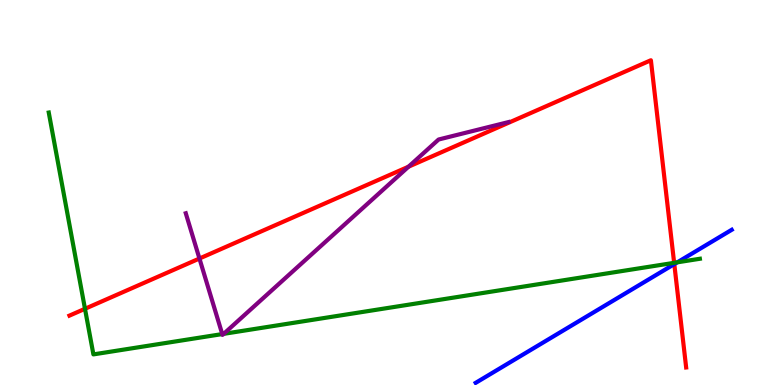[{'lines': ['blue', 'red'], 'intersections': [{'x': 8.7, 'y': 3.14}]}, {'lines': ['green', 'red'], 'intersections': [{'x': 1.1, 'y': 1.98}, {'x': 8.7, 'y': 3.17}]}, {'lines': ['purple', 'red'], 'intersections': [{'x': 2.57, 'y': 3.29}, {'x': 5.27, 'y': 5.67}]}, {'lines': ['blue', 'green'], 'intersections': [{'x': 8.74, 'y': 3.19}]}, {'lines': ['blue', 'purple'], 'intersections': []}, {'lines': ['green', 'purple'], 'intersections': [{'x': 2.87, 'y': 1.32}, {'x': 2.89, 'y': 1.33}]}]